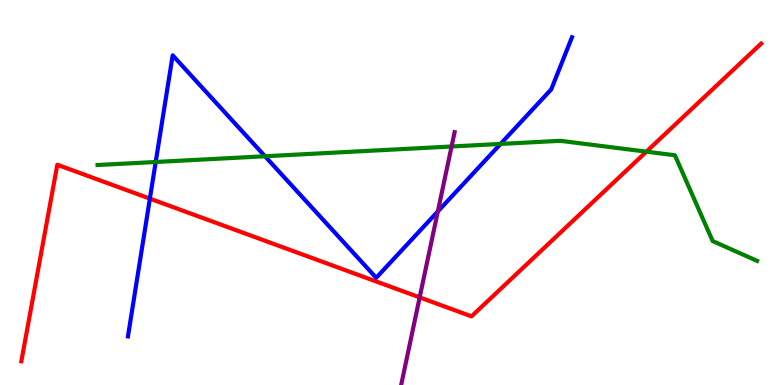[{'lines': ['blue', 'red'], 'intersections': [{'x': 1.93, 'y': 4.84}]}, {'lines': ['green', 'red'], 'intersections': [{'x': 8.34, 'y': 6.06}]}, {'lines': ['purple', 'red'], 'intersections': [{'x': 5.42, 'y': 2.28}]}, {'lines': ['blue', 'green'], 'intersections': [{'x': 2.01, 'y': 5.79}, {'x': 3.42, 'y': 5.94}, {'x': 6.46, 'y': 6.26}]}, {'lines': ['blue', 'purple'], 'intersections': [{'x': 5.65, 'y': 4.51}]}, {'lines': ['green', 'purple'], 'intersections': [{'x': 5.83, 'y': 6.19}]}]